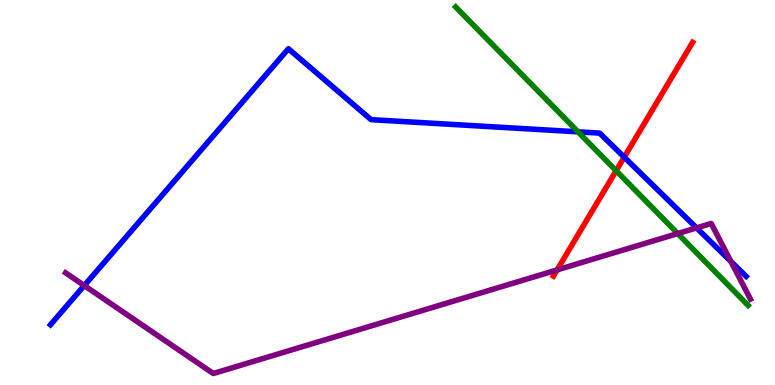[{'lines': ['blue', 'red'], 'intersections': [{'x': 8.05, 'y': 5.92}]}, {'lines': ['green', 'red'], 'intersections': [{'x': 7.95, 'y': 5.57}]}, {'lines': ['purple', 'red'], 'intersections': [{'x': 7.19, 'y': 2.99}]}, {'lines': ['blue', 'green'], 'intersections': [{'x': 7.46, 'y': 6.58}]}, {'lines': ['blue', 'purple'], 'intersections': [{'x': 1.09, 'y': 2.58}, {'x': 8.99, 'y': 4.08}, {'x': 9.43, 'y': 3.21}]}, {'lines': ['green', 'purple'], 'intersections': [{'x': 8.74, 'y': 3.93}]}]